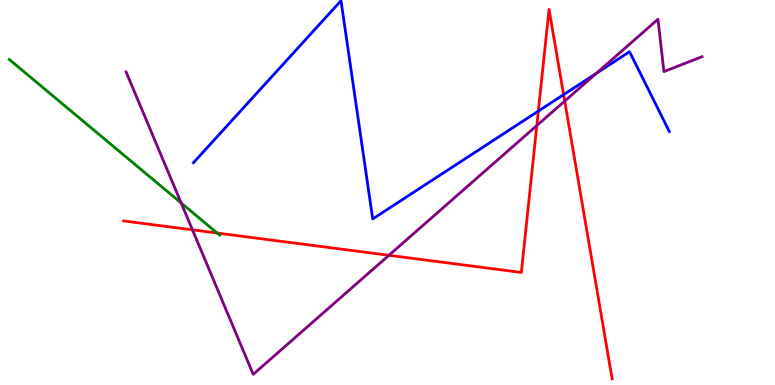[{'lines': ['blue', 'red'], 'intersections': [{'x': 6.95, 'y': 7.11}, {'x': 7.27, 'y': 7.54}]}, {'lines': ['green', 'red'], 'intersections': [{'x': 2.8, 'y': 3.95}]}, {'lines': ['purple', 'red'], 'intersections': [{'x': 2.48, 'y': 4.03}, {'x': 5.02, 'y': 3.37}, {'x': 6.93, 'y': 6.74}, {'x': 7.29, 'y': 7.37}]}, {'lines': ['blue', 'green'], 'intersections': []}, {'lines': ['blue', 'purple'], 'intersections': [{'x': 7.69, 'y': 8.09}]}, {'lines': ['green', 'purple'], 'intersections': [{'x': 2.34, 'y': 4.73}]}]